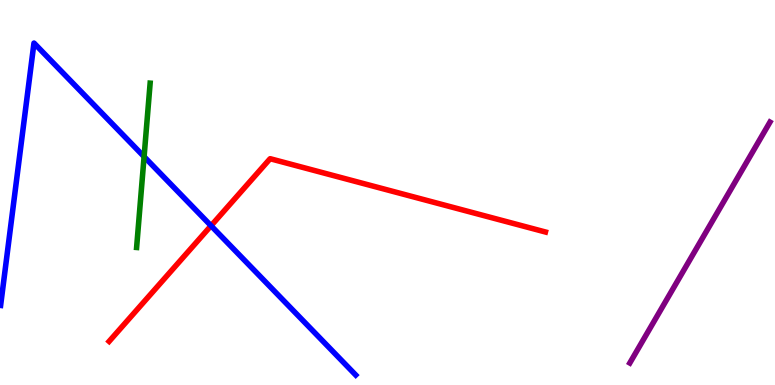[{'lines': ['blue', 'red'], 'intersections': [{'x': 2.72, 'y': 4.14}]}, {'lines': ['green', 'red'], 'intersections': []}, {'lines': ['purple', 'red'], 'intersections': []}, {'lines': ['blue', 'green'], 'intersections': [{'x': 1.86, 'y': 5.93}]}, {'lines': ['blue', 'purple'], 'intersections': []}, {'lines': ['green', 'purple'], 'intersections': []}]